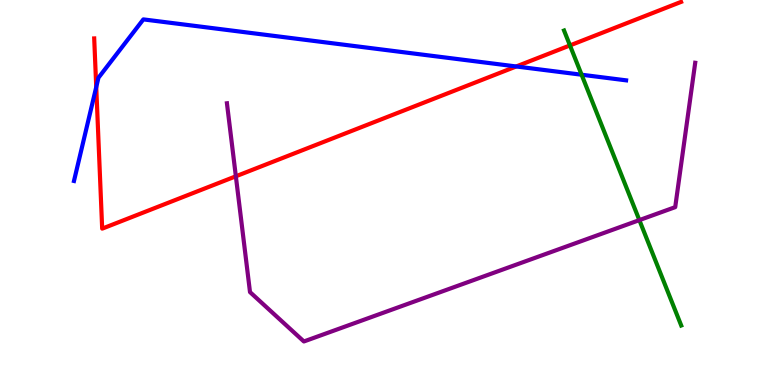[{'lines': ['blue', 'red'], 'intersections': [{'x': 1.24, 'y': 7.74}, {'x': 6.66, 'y': 8.27}]}, {'lines': ['green', 'red'], 'intersections': [{'x': 7.35, 'y': 8.82}]}, {'lines': ['purple', 'red'], 'intersections': [{'x': 3.04, 'y': 5.42}]}, {'lines': ['blue', 'green'], 'intersections': [{'x': 7.5, 'y': 8.06}]}, {'lines': ['blue', 'purple'], 'intersections': []}, {'lines': ['green', 'purple'], 'intersections': [{'x': 8.25, 'y': 4.28}]}]